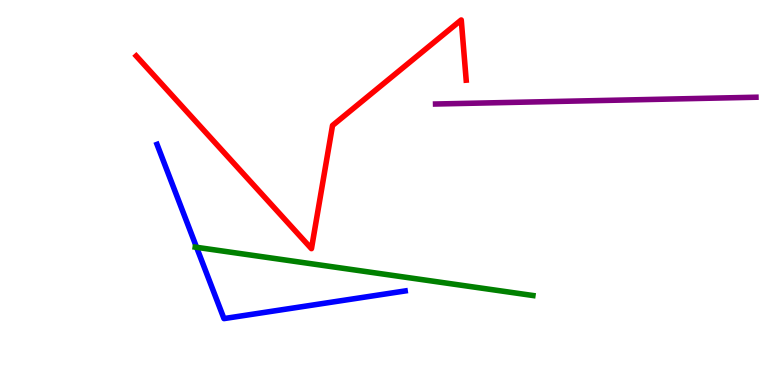[{'lines': ['blue', 'red'], 'intersections': []}, {'lines': ['green', 'red'], 'intersections': []}, {'lines': ['purple', 'red'], 'intersections': []}, {'lines': ['blue', 'green'], 'intersections': [{'x': 2.54, 'y': 3.58}]}, {'lines': ['blue', 'purple'], 'intersections': []}, {'lines': ['green', 'purple'], 'intersections': []}]